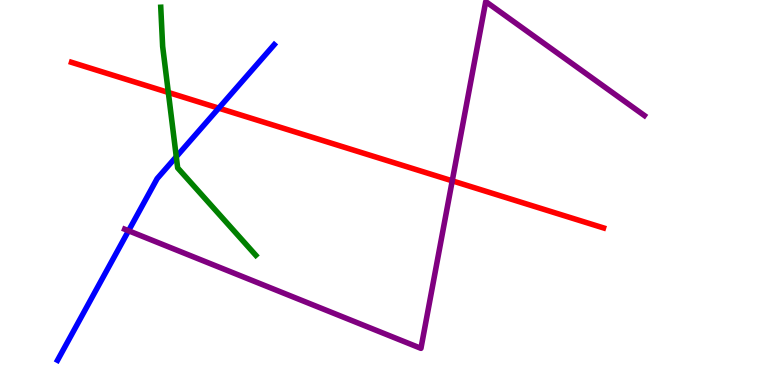[{'lines': ['blue', 'red'], 'intersections': [{'x': 2.82, 'y': 7.19}]}, {'lines': ['green', 'red'], 'intersections': [{'x': 2.17, 'y': 7.6}]}, {'lines': ['purple', 'red'], 'intersections': [{'x': 5.84, 'y': 5.3}]}, {'lines': ['blue', 'green'], 'intersections': [{'x': 2.27, 'y': 5.93}]}, {'lines': ['blue', 'purple'], 'intersections': [{'x': 1.66, 'y': 4.01}]}, {'lines': ['green', 'purple'], 'intersections': []}]